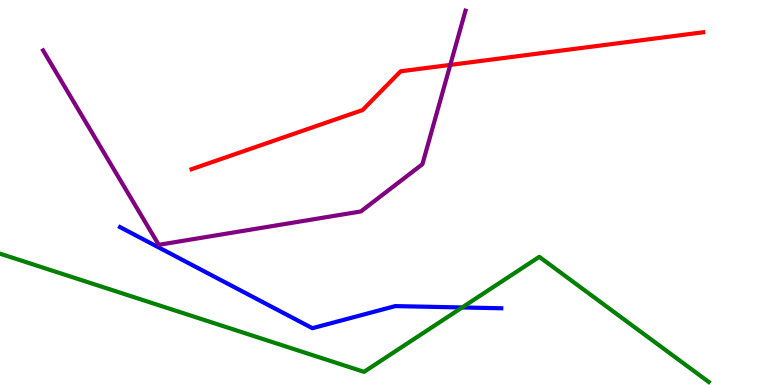[{'lines': ['blue', 'red'], 'intersections': []}, {'lines': ['green', 'red'], 'intersections': []}, {'lines': ['purple', 'red'], 'intersections': [{'x': 5.81, 'y': 8.31}]}, {'lines': ['blue', 'green'], 'intersections': [{'x': 5.96, 'y': 2.01}]}, {'lines': ['blue', 'purple'], 'intersections': []}, {'lines': ['green', 'purple'], 'intersections': []}]